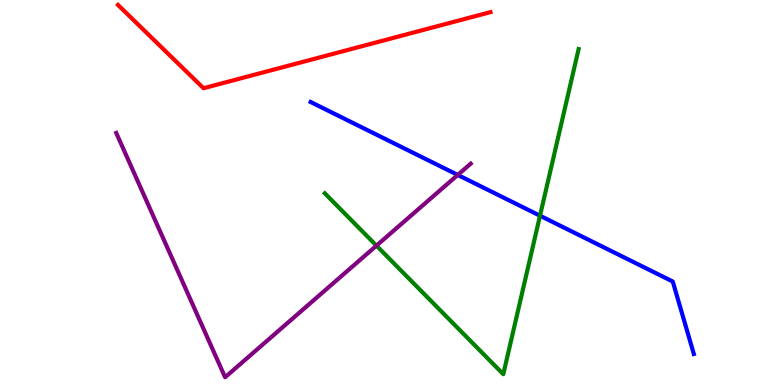[{'lines': ['blue', 'red'], 'intersections': []}, {'lines': ['green', 'red'], 'intersections': []}, {'lines': ['purple', 'red'], 'intersections': []}, {'lines': ['blue', 'green'], 'intersections': [{'x': 6.97, 'y': 4.4}]}, {'lines': ['blue', 'purple'], 'intersections': [{'x': 5.91, 'y': 5.46}]}, {'lines': ['green', 'purple'], 'intersections': [{'x': 4.86, 'y': 3.62}]}]